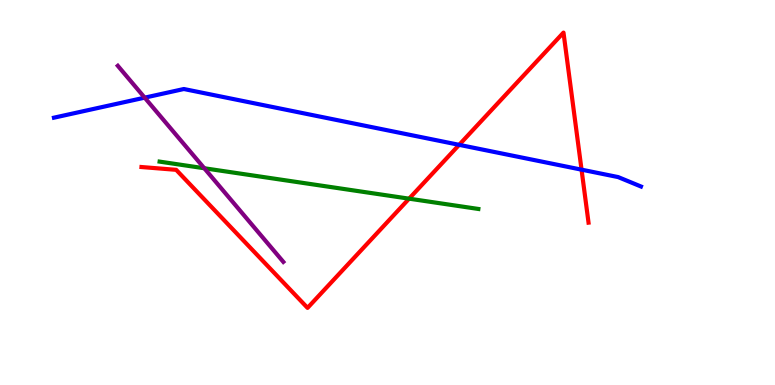[{'lines': ['blue', 'red'], 'intersections': [{'x': 5.92, 'y': 6.24}, {'x': 7.5, 'y': 5.59}]}, {'lines': ['green', 'red'], 'intersections': [{'x': 5.28, 'y': 4.84}]}, {'lines': ['purple', 'red'], 'intersections': []}, {'lines': ['blue', 'green'], 'intersections': []}, {'lines': ['blue', 'purple'], 'intersections': [{'x': 1.87, 'y': 7.46}]}, {'lines': ['green', 'purple'], 'intersections': [{'x': 2.64, 'y': 5.63}]}]